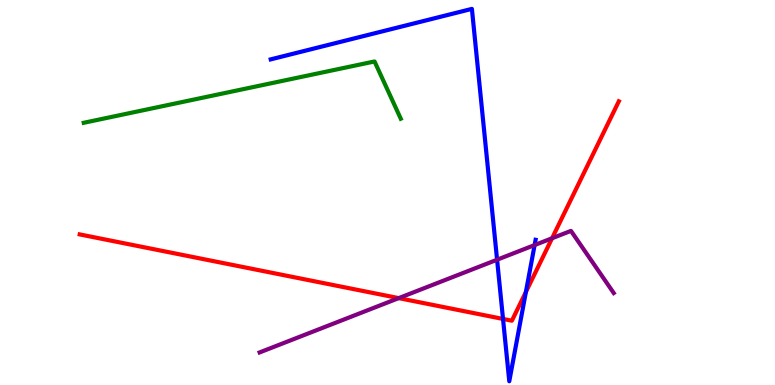[{'lines': ['blue', 'red'], 'intersections': [{'x': 6.49, 'y': 1.72}, {'x': 6.79, 'y': 2.42}]}, {'lines': ['green', 'red'], 'intersections': []}, {'lines': ['purple', 'red'], 'intersections': [{'x': 5.14, 'y': 2.26}, {'x': 7.12, 'y': 3.81}]}, {'lines': ['blue', 'green'], 'intersections': []}, {'lines': ['blue', 'purple'], 'intersections': [{'x': 6.41, 'y': 3.25}, {'x': 6.9, 'y': 3.63}]}, {'lines': ['green', 'purple'], 'intersections': []}]